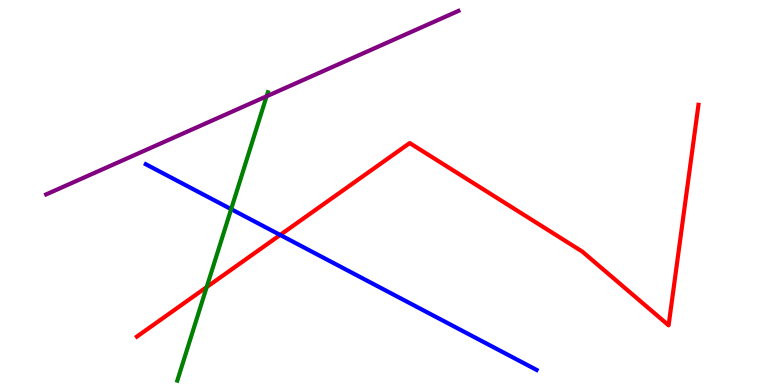[{'lines': ['blue', 'red'], 'intersections': [{'x': 3.62, 'y': 3.9}]}, {'lines': ['green', 'red'], 'intersections': [{'x': 2.67, 'y': 2.54}]}, {'lines': ['purple', 'red'], 'intersections': []}, {'lines': ['blue', 'green'], 'intersections': [{'x': 2.98, 'y': 4.57}]}, {'lines': ['blue', 'purple'], 'intersections': []}, {'lines': ['green', 'purple'], 'intersections': [{'x': 3.44, 'y': 7.5}]}]